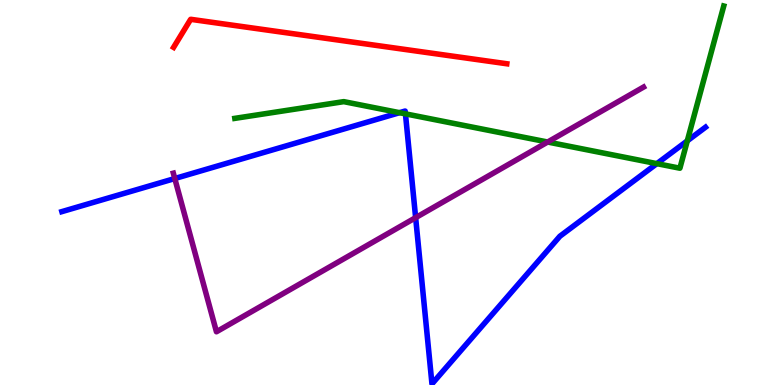[{'lines': ['blue', 'red'], 'intersections': []}, {'lines': ['green', 'red'], 'intersections': []}, {'lines': ['purple', 'red'], 'intersections': []}, {'lines': ['blue', 'green'], 'intersections': [{'x': 5.16, 'y': 7.07}, {'x': 5.23, 'y': 7.04}, {'x': 8.48, 'y': 5.75}, {'x': 8.87, 'y': 6.34}]}, {'lines': ['blue', 'purple'], 'intersections': [{'x': 2.26, 'y': 5.36}, {'x': 5.36, 'y': 4.35}]}, {'lines': ['green', 'purple'], 'intersections': [{'x': 7.07, 'y': 6.31}]}]